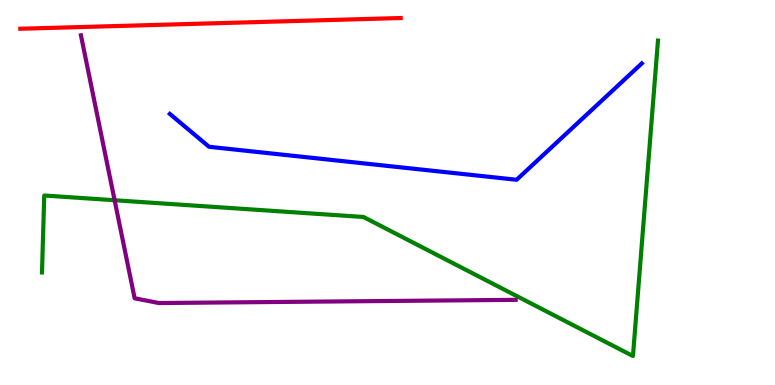[{'lines': ['blue', 'red'], 'intersections': []}, {'lines': ['green', 'red'], 'intersections': []}, {'lines': ['purple', 'red'], 'intersections': []}, {'lines': ['blue', 'green'], 'intersections': []}, {'lines': ['blue', 'purple'], 'intersections': []}, {'lines': ['green', 'purple'], 'intersections': [{'x': 1.48, 'y': 4.8}]}]